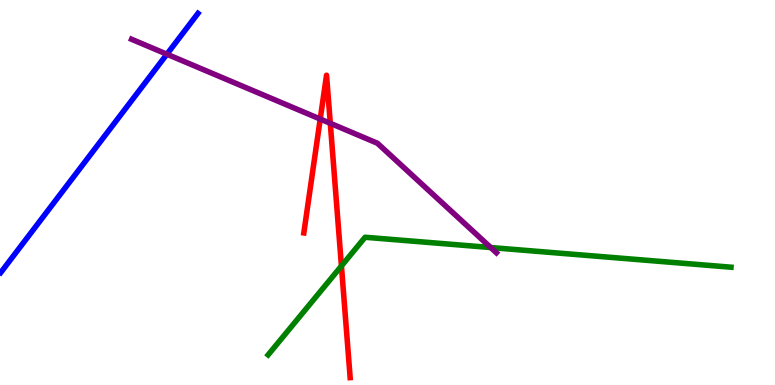[{'lines': ['blue', 'red'], 'intersections': []}, {'lines': ['green', 'red'], 'intersections': [{'x': 4.41, 'y': 3.09}]}, {'lines': ['purple', 'red'], 'intersections': [{'x': 4.13, 'y': 6.91}, {'x': 4.26, 'y': 6.8}]}, {'lines': ['blue', 'green'], 'intersections': []}, {'lines': ['blue', 'purple'], 'intersections': [{'x': 2.15, 'y': 8.59}]}, {'lines': ['green', 'purple'], 'intersections': [{'x': 6.33, 'y': 3.57}]}]